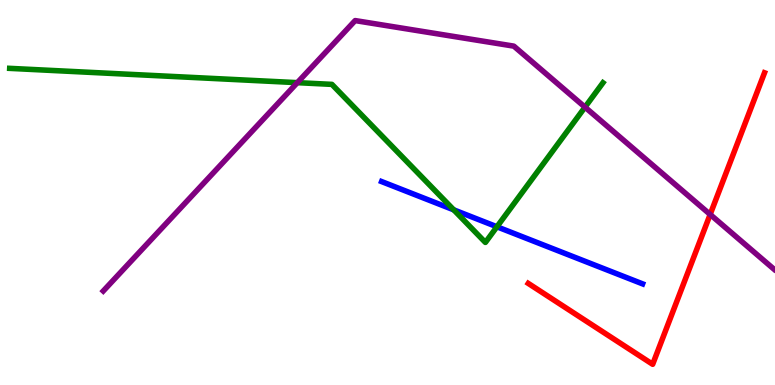[{'lines': ['blue', 'red'], 'intersections': []}, {'lines': ['green', 'red'], 'intersections': []}, {'lines': ['purple', 'red'], 'intersections': [{'x': 9.16, 'y': 4.43}]}, {'lines': ['blue', 'green'], 'intersections': [{'x': 5.85, 'y': 4.55}, {'x': 6.41, 'y': 4.11}]}, {'lines': ['blue', 'purple'], 'intersections': []}, {'lines': ['green', 'purple'], 'intersections': [{'x': 3.84, 'y': 7.85}, {'x': 7.55, 'y': 7.22}]}]